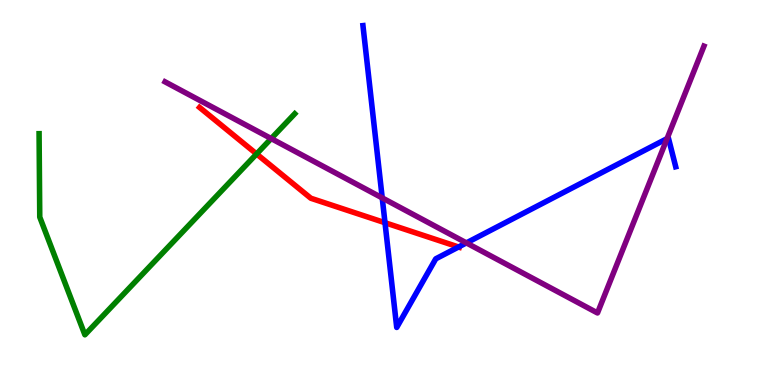[{'lines': ['blue', 'red'], 'intersections': [{'x': 4.97, 'y': 4.21}, {'x': 5.92, 'y': 3.58}]}, {'lines': ['green', 'red'], 'intersections': [{'x': 3.31, 'y': 6.0}]}, {'lines': ['purple', 'red'], 'intersections': []}, {'lines': ['blue', 'green'], 'intersections': []}, {'lines': ['blue', 'purple'], 'intersections': [{'x': 4.93, 'y': 4.86}, {'x': 6.02, 'y': 3.69}, {'x': 8.61, 'y': 6.4}]}, {'lines': ['green', 'purple'], 'intersections': [{'x': 3.5, 'y': 6.4}]}]